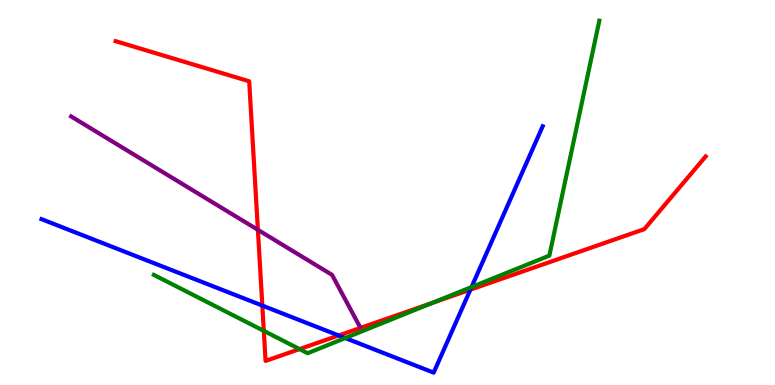[{'lines': ['blue', 'red'], 'intersections': [{'x': 3.38, 'y': 2.06}, {'x': 4.37, 'y': 1.29}, {'x': 6.07, 'y': 2.48}]}, {'lines': ['green', 'red'], 'intersections': [{'x': 3.4, 'y': 1.41}, {'x': 3.87, 'y': 0.933}, {'x': 5.58, 'y': 2.13}]}, {'lines': ['purple', 'red'], 'intersections': [{'x': 3.33, 'y': 4.03}]}, {'lines': ['blue', 'green'], 'intersections': [{'x': 4.46, 'y': 1.22}, {'x': 6.08, 'y': 2.54}]}, {'lines': ['blue', 'purple'], 'intersections': []}, {'lines': ['green', 'purple'], 'intersections': []}]